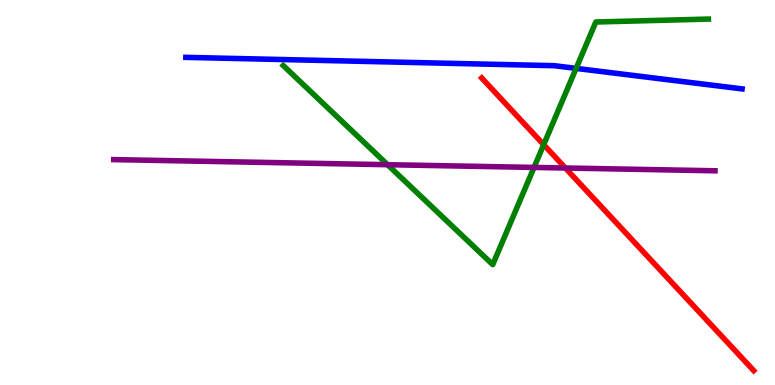[{'lines': ['blue', 'red'], 'intersections': []}, {'lines': ['green', 'red'], 'intersections': [{'x': 7.02, 'y': 6.24}]}, {'lines': ['purple', 'red'], 'intersections': [{'x': 7.3, 'y': 5.64}]}, {'lines': ['blue', 'green'], 'intersections': [{'x': 7.43, 'y': 8.22}]}, {'lines': ['blue', 'purple'], 'intersections': []}, {'lines': ['green', 'purple'], 'intersections': [{'x': 5.0, 'y': 5.72}, {'x': 6.89, 'y': 5.65}]}]